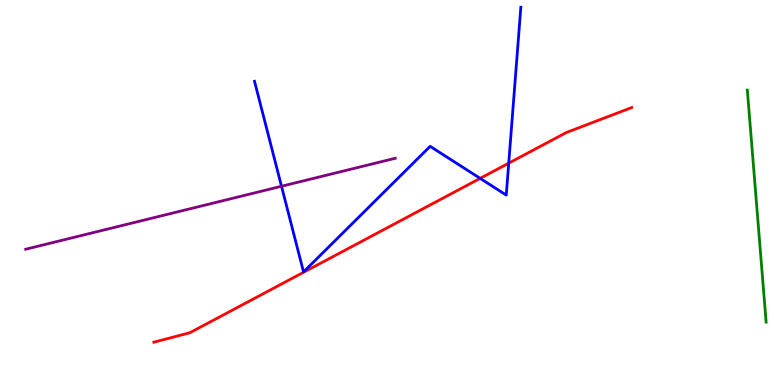[{'lines': ['blue', 'red'], 'intersections': [{'x': 6.2, 'y': 5.37}, {'x': 6.56, 'y': 5.76}]}, {'lines': ['green', 'red'], 'intersections': []}, {'lines': ['purple', 'red'], 'intersections': []}, {'lines': ['blue', 'green'], 'intersections': []}, {'lines': ['blue', 'purple'], 'intersections': [{'x': 3.63, 'y': 5.16}]}, {'lines': ['green', 'purple'], 'intersections': []}]